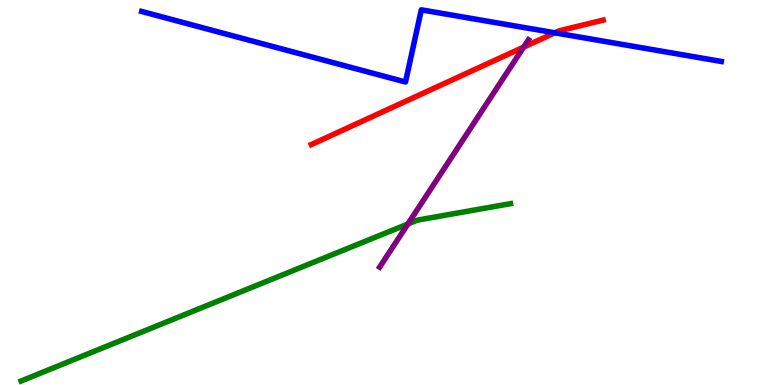[{'lines': ['blue', 'red'], 'intersections': [{'x': 7.16, 'y': 9.15}]}, {'lines': ['green', 'red'], 'intersections': []}, {'lines': ['purple', 'red'], 'intersections': [{'x': 6.76, 'y': 8.78}]}, {'lines': ['blue', 'green'], 'intersections': []}, {'lines': ['blue', 'purple'], 'intersections': []}, {'lines': ['green', 'purple'], 'intersections': [{'x': 5.26, 'y': 4.18}]}]